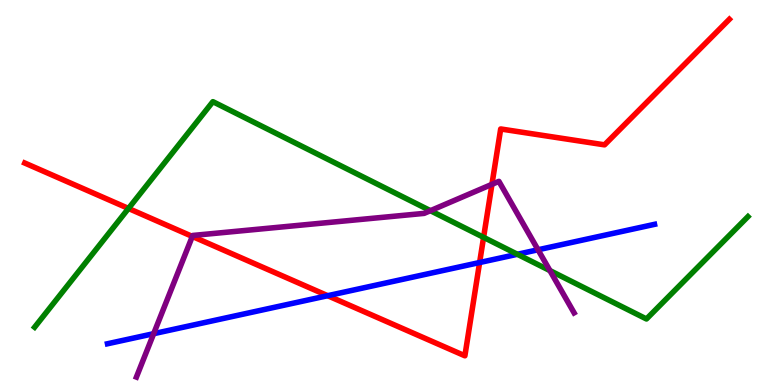[{'lines': ['blue', 'red'], 'intersections': [{'x': 4.23, 'y': 2.32}, {'x': 6.19, 'y': 3.18}]}, {'lines': ['green', 'red'], 'intersections': [{'x': 1.66, 'y': 4.59}, {'x': 6.24, 'y': 3.84}]}, {'lines': ['purple', 'red'], 'intersections': [{'x': 2.48, 'y': 3.86}, {'x': 6.35, 'y': 5.21}]}, {'lines': ['blue', 'green'], 'intersections': [{'x': 6.68, 'y': 3.4}]}, {'lines': ['blue', 'purple'], 'intersections': [{'x': 1.98, 'y': 1.33}, {'x': 6.94, 'y': 3.51}]}, {'lines': ['green', 'purple'], 'intersections': [{'x': 5.55, 'y': 4.53}, {'x': 7.1, 'y': 2.97}]}]